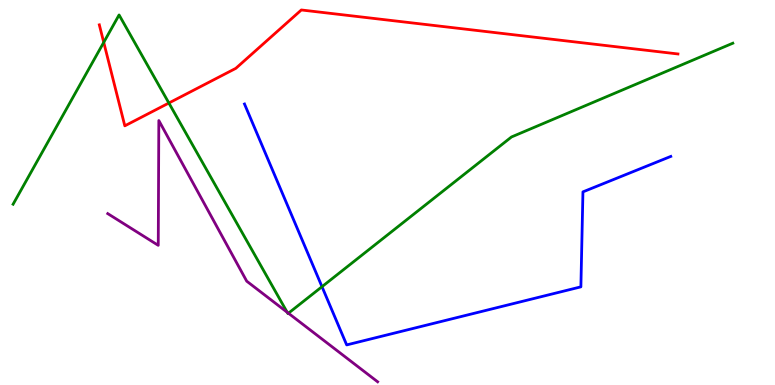[{'lines': ['blue', 'red'], 'intersections': []}, {'lines': ['green', 'red'], 'intersections': [{'x': 1.34, 'y': 8.9}, {'x': 2.18, 'y': 7.32}]}, {'lines': ['purple', 'red'], 'intersections': []}, {'lines': ['blue', 'green'], 'intersections': [{'x': 4.15, 'y': 2.55}]}, {'lines': ['blue', 'purple'], 'intersections': []}, {'lines': ['green', 'purple'], 'intersections': [{'x': 3.71, 'y': 1.89}, {'x': 3.72, 'y': 1.86}]}]